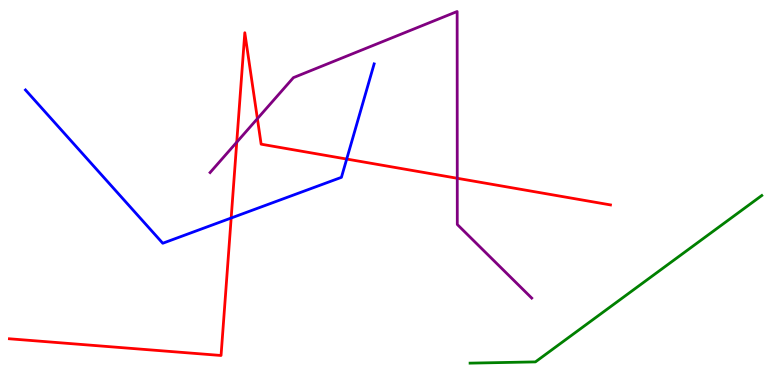[{'lines': ['blue', 'red'], 'intersections': [{'x': 2.98, 'y': 4.34}, {'x': 4.47, 'y': 5.87}]}, {'lines': ['green', 'red'], 'intersections': []}, {'lines': ['purple', 'red'], 'intersections': [{'x': 3.05, 'y': 6.31}, {'x': 3.32, 'y': 6.92}, {'x': 5.9, 'y': 5.37}]}, {'lines': ['blue', 'green'], 'intersections': []}, {'lines': ['blue', 'purple'], 'intersections': []}, {'lines': ['green', 'purple'], 'intersections': []}]